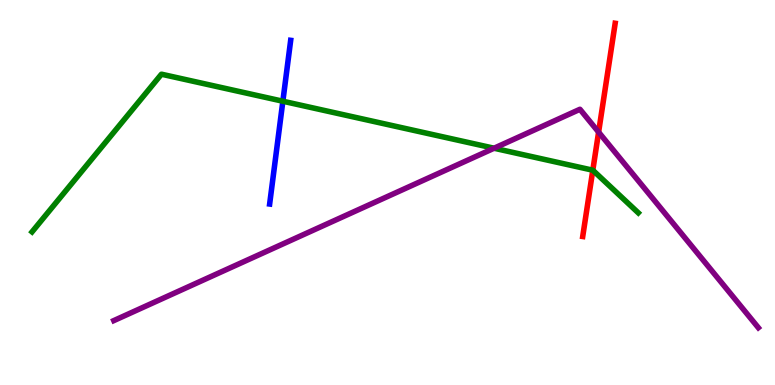[{'lines': ['blue', 'red'], 'intersections': []}, {'lines': ['green', 'red'], 'intersections': [{'x': 7.65, 'y': 5.58}]}, {'lines': ['purple', 'red'], 'intersections': [{'x': 7.72, 'y': 6.57}]}, {'lines': ['blue', 'green'], 'intersections': [{'x': 3.65, 'y': 7.37}]}, {'lines': ['blue', 'purple'], 'intersections': []}, {'lines': ['green', 'purple'], 'intersections': [{'x': 6.37, 'y': 6.15}]}]